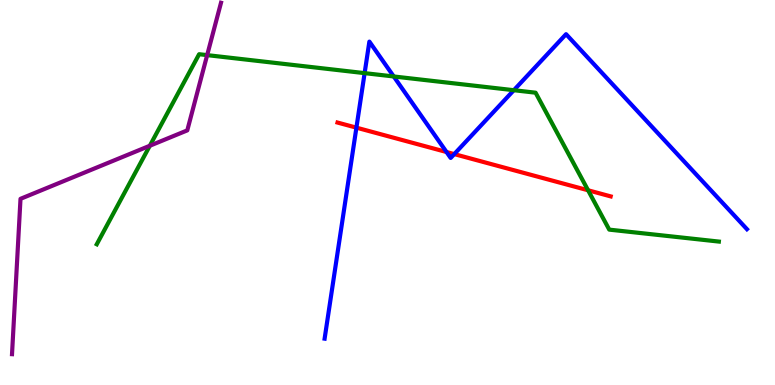[{'lines': ['blue', 'red'], 'intersections': [{'x': 4.6, 'y': 6.68}, {'x': 5.76, 'y': 6.05}, {'x': 5.86, 'y': 6.0}]}, {'lines': ['green', 'red'], 'intersections': [{'x': 7.59, 'y': 5.06}]}, {'lines': ['purple', 'red'], 'intersections': []}, {'lines': ['blue', 'green'], 'intersections': [{'x': 4.7, 'y': 8.1}, {'x': 5.08, 'y': 8.01}, {'x': 6.63, 'y': 7.66}]}, {'lines': ['blue', 'purple'], 'intersections': []}, {'lines': ['green', 'purple'], 'intersections': [{'x': 1.93, 'y': 6.21}, {'x': 2.67, 'y': 8.57}]}]